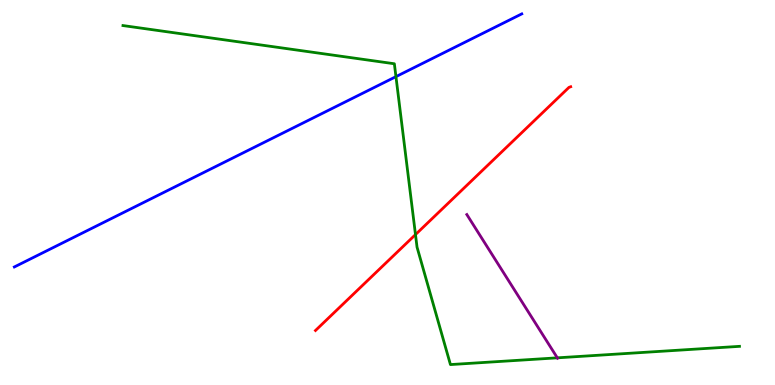[{'lines': ['blue', 'red'], 'intersections': []}, {'lines': ['green', 'red'], 'intersections': [{'x': 5.36, 'y': 3.91}]}, {'lines': ['purple', 'red'], 'intersections': []}, {'lines': ['blue', 'green'], 'intersections': [{'x': 5.11, 'y': 8.01}]}, {'lines': ['blue', 'purple'], 'intersections': []}, {'lines': ['green', 'purple'], 'intersections': [{'x': 7.19, 'y': 0.706}]}]